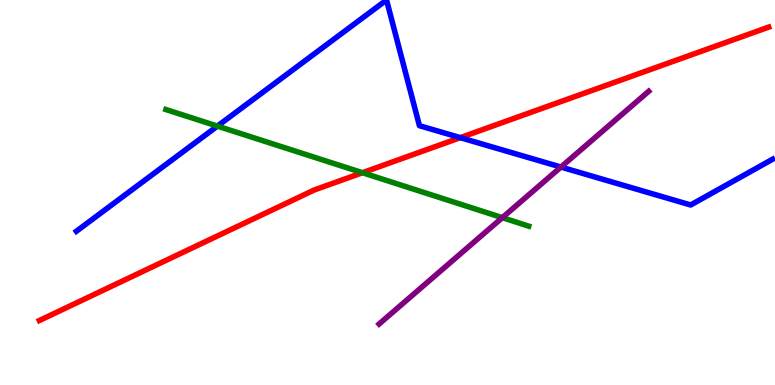[{'lines': ['blue', 'red'], 'intersections': [{'x': 5.94, 'y': 6.42}]}, {'lines': ['green', 'red'], 'intersections': [{'x': 4.68, 'y': 5.51}]}, {'lines': ['purple', 'red'], 'intersections': []}, {'lines': ['blue', 'green'], 'intersections': [{'x': 2.81, 'y': 6.72}]}, {'lines': ['blue', 'purple'], 'intersections': [{'x': 7.24, 'y': 5.66}]}, {'lines': ['green', 'purple'], 'intersections': [{'x': 6.48, 'y': 4.35}]}]